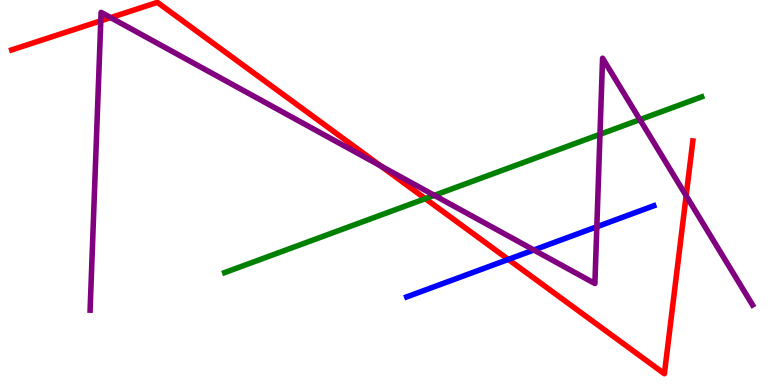[{'lines': ['blue', 'red'], 'intersections': [{'x': 6.56, 'y': 3.26}]}, {'lines': ['green', 'red'], 'intersections': [{'x': 5.49, 'y': 4.84}]}, {'lines': ['purple', 'red'], 'intersections': [{'x': 1.3, 'y': 9.46}, {'x': 1.43, 'y': 9.54}, {'x': 4.91, 'y': 5.69}, {'x': 8.85, 'y': 4.92}]}, {'lines': ['blue', 'green'], 'intersections': []}, {'lines': ['blue', 'purple'], 'intersections': [{'x': 6.89, 'y': 3.51}, {'x': 7.7, 'y': 4.11}]}, {'lines': ['green', 'purple'], 'intersections': [{'x': 5.6, 'y': 4.93}, {'x': 7.74, 'y': 6.51}, {'x': 8.26, 'y': 6.89}]}]